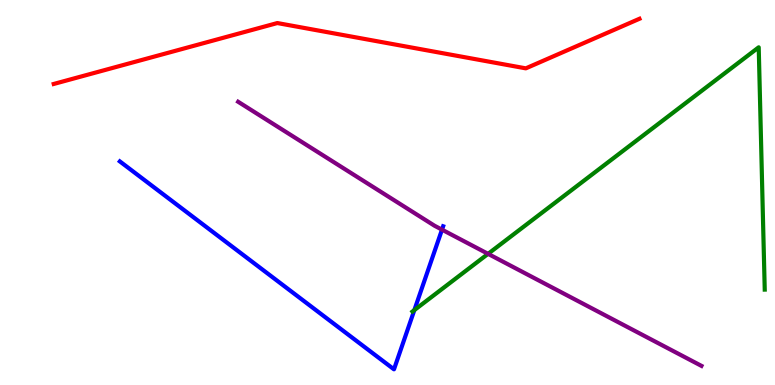[{'lines': ['blue', 'red'], 'intersections': []}, {'lines': ['green', 'red'], 'intersections': []}, {'lines': ['purple', 'red'], 'intersections': []}, {'lines': ['blue', 'green'], 'intersections': [{'x': 5.35, 'y': 1.95}]}, {'lines': ['blue', 'purple'], 'intersections': [{'x': 5.7, 'y': 4.03}]}, {'lines': ['green', 'purple'], 'intersections': [{'x': 6.3, 'y': 3.41}]}]